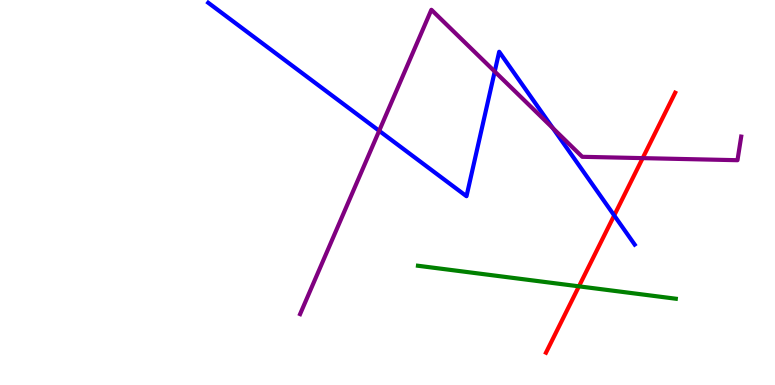[{'lines': ['blue', 'red'], 'intersections': [{'x': 7.93, 'y': 4.4}]}, {'lines': ['green', 'red'], 'intersections': [{'x': 7.47, 'y': 2.56}]}, {'lines': ['purple', 'red'], 'intersections': [{'x': 8.29, 'y': 5.89}]}, {'lines': ['blue', 'green'], 'intersections': []}, {'lines': ['blue', 'purple'], 'intersections': [{'x': 4.89, 'y': 6.6}, {'x': 6.38, 'y': 8.14}, {'x': 7.13, 'y': 6.67}]}, {'lines': ['green', 'purple'], 'intersections': []}]